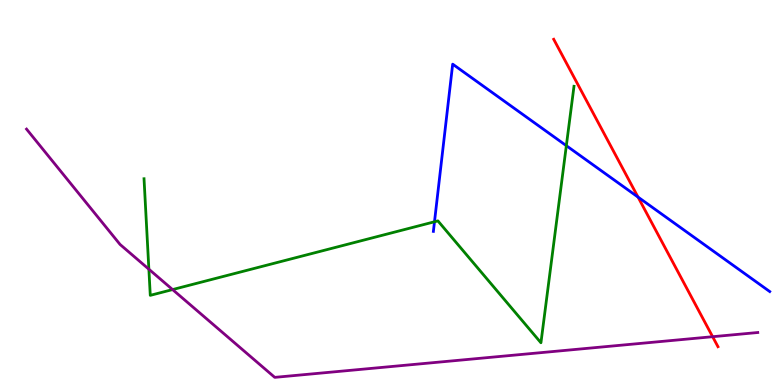[{'lines': ['blue', 'red'], 'intersections': [{'x': 8.23, 'y': 4.88}]}, {'lines': ['green', 'red'], 'intersections': []}, {'lines': ['purple', 'red'], 'intersections': [{'x': 9.2, 'y': 1.25}]}, {'lines': ['blue', 'green'], 'intersections': [{'x': 5.61, 'y': 4.24}, {'x': 7.31, 'y': 6.22}]}, {'lines': ['blue', 'purple'], 'intersections': []}, {'lines': ['green', 'purple'], 'intersections': [{'x': 1.92, 'y': 3.01}, {'x': 2.23, 'y': 2.48}]}]